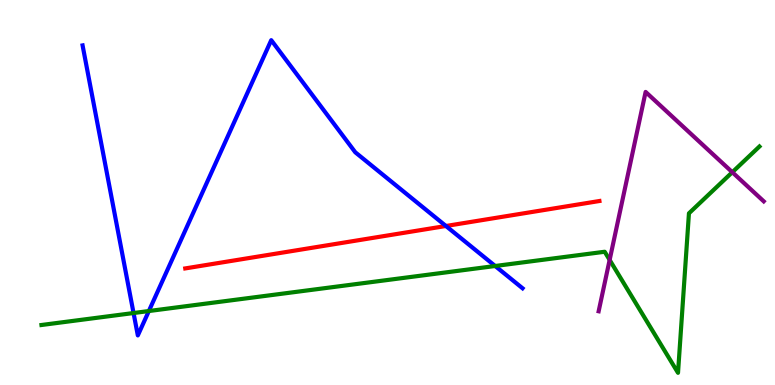[{'lines': ['blue', 'red'], 'intersections': [{'x': 5.75, 'y': 4.13}]}, {'lines': ['green', 'red'], 'intersections': []}, {'lines': ['purple', 'red'], 'intersections': []}, {'lines': ['blue', 'green'], 'intersections': [{'x': 1.72, 'y': 1.87}, {'x': 1.92, 'y': 1.92}, {'x': 6.39, 'y': 3.09}]}, {'lines': ['blue', 'purple'], 'intersections': []}, {'lines': ['green', 'purple'], 'intersections': [{'x': 7.87, 'y': 3.25}, {'x': 9.45, 'y': 5.53}]}]